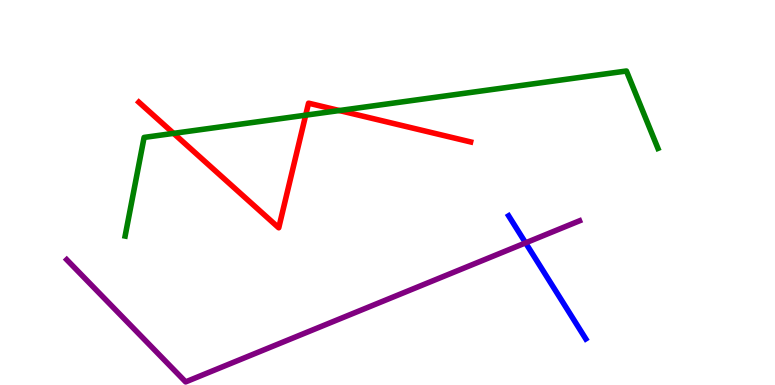[{'lines': ['blue', 'red'], 'intersections': []}, {'lines': ['green', 'red'], 'intersections': [{'x': 2.24, 'y': 6.54}, {'x': 3.94, 'y': 7.01}, {'x': 4.38, 'y': 7.13}]}, {'lines': ['purple', 'red'], 'intersections': []}, {'lines': ['blue', 'green'], 'intersections': []}, {'lines': ['blue', 'purple'], 'intersections': [{'x': 6.78, 'y': 3.69}]}, {'lines': ['green', 'purple'], 'intersections': []}]